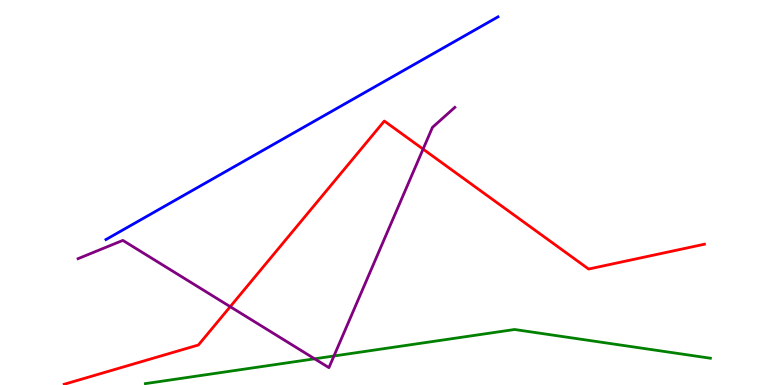[{'lines': ['blue', 'red'], 'intersections': []}, {'lines': ['green', 'red'], 'intersections': []}, {'lines': ['purple', 'red'], 'intersections': [{'x': 2.97, 'y': 2.03}, {'x': 5.46, 'y': 6.13}]}, {'lines': ['blue', 'green'], 'intersections': []}, {'lines': ['blue', 'purple'], 'intersections': []}, {'lines': ['green', 'purple'], 'intersections': [{'x': 4.06, 'y': 0.68}, {'x': 4.31, 'y': 0.754}]}]